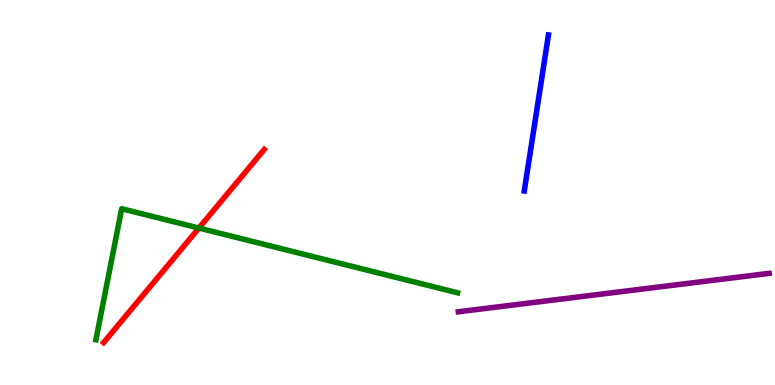[{'lines': ['blue', 'red'], 'intersections': []}, {'lines': ['green', 'red'], 'intersections': [{'x': 2.57, 'y': 4.08}]}, {'lines': ['purple', 'red'], 'intersections': []}, {'lines': ['blue', 'green'], 'intersections': []}, {'lines': ['blue', 'purple'], 'intersections': []}, {'lines': ['green', 'purple'], 'intersections': []}]